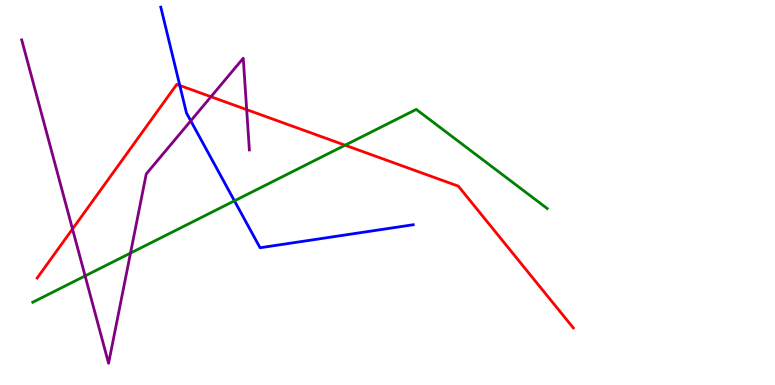[{'lines': ['blue', 'red'], 'intersections': [{'x': 2.32, 'y': 7.78}]}, {'lines': ['green', 'red'], 'intersections': [{'x': 4.45, 'y': 6.23}]}, {'lines': ['purple', 'red'], 'intersections': [{'x': 0.936, 'y': 4.05}, {'x': 2.72, 'y': 7.49}, {'x': 3.18, 'y': 7.15}]}, {'lines': ['blue', 'green'], 'intersections': [{'x': 3.03, 'y': 4.78}]}, {'lines': ['blue', 'purple'], 'intersections': [{'x': 2.46, 'y': 6.86}]}, {'lines': ['green', 'purple'], 'intersections': [{'x': 1.1, 'y': 2.83}, {'x': 1.68, 'y': 3.43}]}]